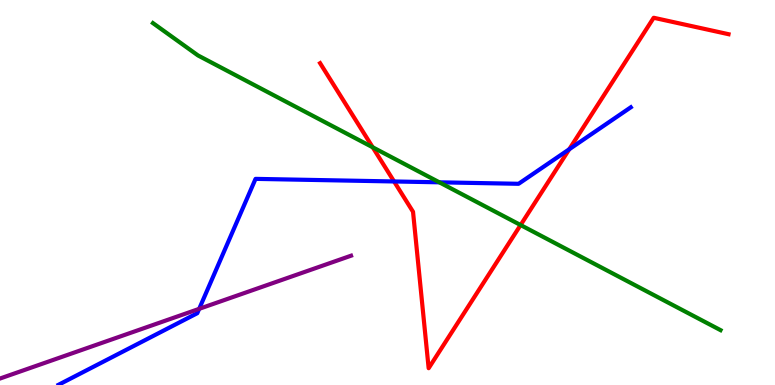[{'lines': ['blue', 'red'], 'intersections': [{'x': 5.08, 'y': 5.29}, {'x': 7.35, 'y': 6.12}]}, {'lines': ['green', 'red'], 'intersections': [{'x': 4.81, 'y': 6.17}, {'x': 6.72, 'y': 4.16}]}, {'lines': ['purple', 'red'], 'intersections': []}, {'lines': ['blue', 'green'], 'intersections': [{'x': 5.67, 'y': 5.26}]}, {'lines': ['blue', 'purple'], 'intersections': [{'x': 2.57, 'y': 1.98}]}, {'lines': ['green', 'purple'], 'intersections': []}]